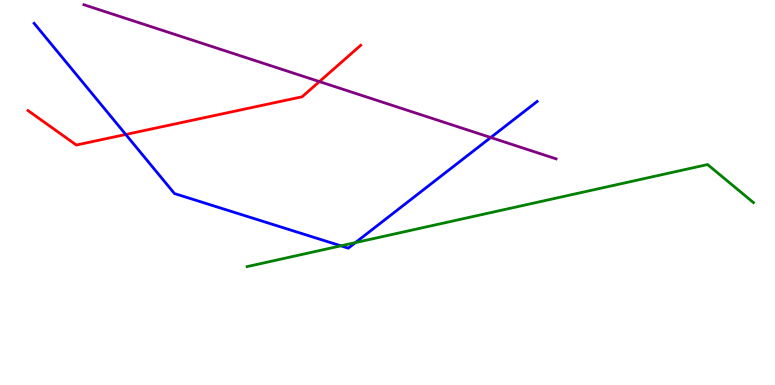[{'lines': ['blue', 'red'], 'intersections': [{'x': 1.62, 'y': 6.51}]}, {'lines': ['green', 'red'], 'intersections': []}, {'lines': ['purple', 'red'], 'intersections': [{'x': 4.12, 'y': 7.88}]}, {'lines': ['blue', 'green'], 'intersections': [{'x': 4.4, 'y': 3.61}, {'x': 4.59, 'y': 3.7}]}, {'lines': ['blue', 'purple'], 'intersections': [{'x': 6.33, 'y': 6.43}]}, {'lines': ['green', 'purple'], 'intersections': []}]